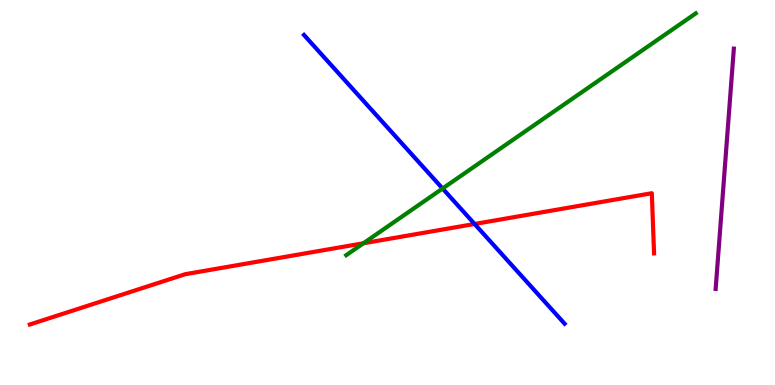[{'lines': ['blue', 'red'], 'intersections': [{'x': 6.12, 'y': 4.18}]}, {'lines': ['green', 'red'], 'intersections': [{'x': 4.69, 'y': 3.68}]}, {'lines': ['purple', 'red'], 'intersections': []}, {'lines': ['blue', 'green'], 'intersections': [{'x': 5.71, 'y': 5.1}]}, {'lines': ['blue', 'purple'], 'intersections': []}, {'lines': ['green', 'purple'], 'intersections': []}]